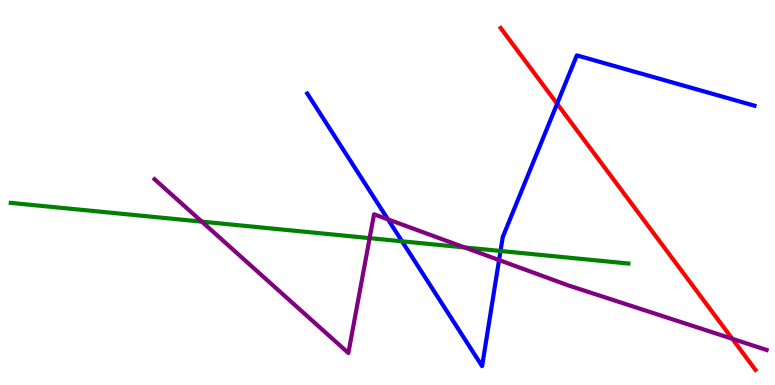[{'lines': ['blue', 'red'], 'intersections': [{'x': 7.19, 'y': 7.31}]}, {'lines': ['green', 'red'], 'intersections': []}, {'lines': ['purple', 'red'], 'intersections': [{'x': 9.45, 'y': 1.2}]}, {'lines': ['blue', 'green'], 'intersections': [{'x': 5.19, 'y': 3.73}, {'x': 6.46, 'y': 3.48}]}, {'lines': ['blue', 'purple'], 'intersections': [{'x': 5.01, 'y': 4.3}, {'x': 6.44, 'y': 3.25}]}, {'lines': ['green', 'purple'], 'intersections': [{'x': 2.6, 'y': 4.24}, {'x': 4.77, 'y': 3.82}, {'x': 6.0, 'y': 3.57}]}]